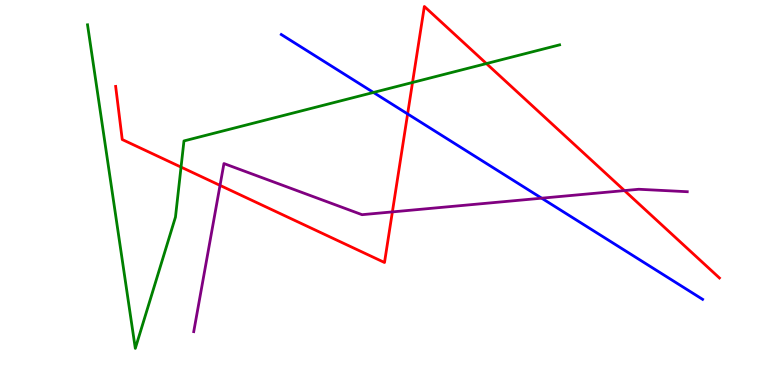[{'lines': ['blue', 'red'], 'intersections': [{'x': 5.26, 'y': 7.04}]}, {'lines': ['green', 'red'], 'intersections': [{'x': 2.34, 'y': 5.66}, {'x': 5.32, 'y': 7.86}, {'x': 6.28, 'y': 8.35}]}, {'lines': ['purple', 'red'], 'intersections': [{'x': 2.84, 'y': 5.18}, {'x': 5.06, 'y': 4.5}, {'x': 8.06, 'y': 5.05}]}, {'lines': ['blue', 'green'], 'intersections': [{'x': 4.82, 'y': 7.6}]}, {'lines': ['blue', 'purple'], 'intersections': [{'x': 6.99, 'y': 4.85}]}, {'lines': ['green', 'purple'], 'intersections': []}]